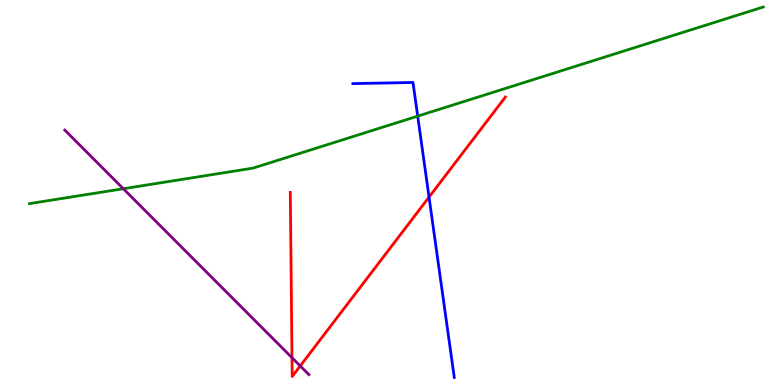[{'lines': ['blue', 'red'], 'intersections': [{'x': 5.54, 'y': 4.88}]}, {'lines': ['green', 'red'], 'intersections': []}, {'lines': ['purple', 'red'], 'intersections': [{'x': 3.77, 'y': 0.709}, {'x': 3.87, 'y': 0.495}]}, {'lines': ['blue', 'green'], 'intersections': [{'x': 5.39, 'y': 6.98}]}, {'lines': ['blue', 'purple'], 'intersections': []}, {'lines': ['green', 'purple'], 'intersections': [{'x': 1.59, 'y': 5.1}]}]